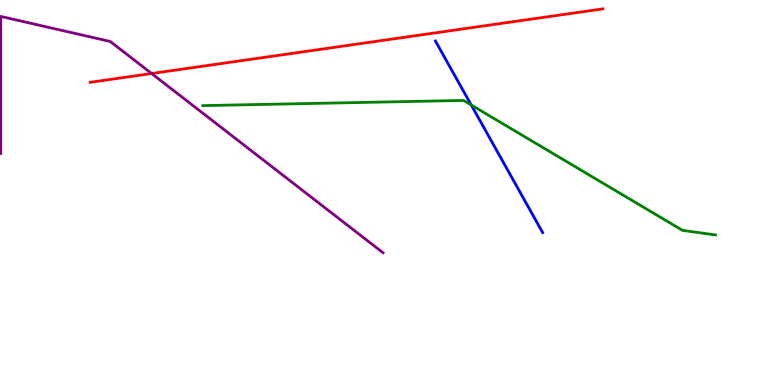[{'lines': ['blue', 'red'], 'intersections': []}, {'lines': ['green', 'red'], 'intersections': []}, {'lines': ['purple', 'red'], 'intersections': [{'x': 1.96, 'y': 8.09}]}, {'lines': ['blue', 'green'], 'intersections': [{'x': 6.08, 'y': 7.27}]}, {'lines': ['blue', 'purple'], 'intersections': []}, {'lines': ['green', 'purple'], 'intersections': []}]